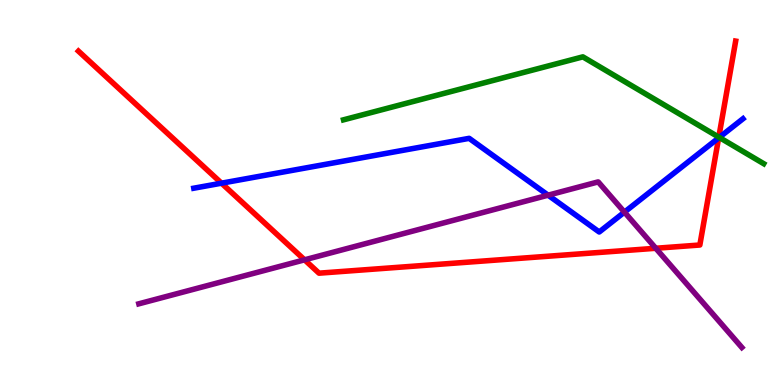[{'lines': ['blue', 'red'], 'intersections': [{'x': 2.86, 'y': 5.24}, {'x': 9.27, 'y': 6.42}]}, {'lines': ['green', 'red'], 'intersections': [{'x': 9.27, 'y': 6.44}]}, {'lines': ['purple', 'red'], 'intersections': [{'x': 3.93, 'y': 3.25}, {'x': 8.46, 'y': 3.55}]}, {'lines': ['blue', 'green'], 'intersections': [{'x': 9.28, 'y': 6.43}]}, {'lines': ['blue', 'purple'], 'intersections': [{'x': 7.07, 'y': 4.93}, {'x': 8.06, 'y': 4.49}]}, {'lines': ['green', 'purple'], 'intersections': []}]